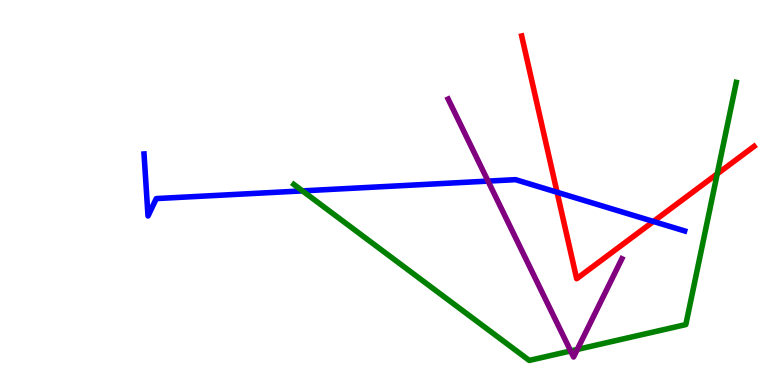[{'lines': ['blue', 'red'], 'intersections': [{'x': 7.19, 'y': 5.01}, {'x': 8.43, 'y': 4.25}]}, {'lines': ['green', 'red'], 'intersections': [{'x': 9.25, 'y': 5.48}]}, {'lines': ['purple', 'red'], 'intersections': []}, {'lines': ['blue', 'green'], 'intersections': [{'x': 3.9, 'y': 5.04}]}, {'lines': ['blue', 'purple'], 'intersections': [{'x': 6.3, 'y': 5.3}]}, {'lines': ['green', 'purple'], 'intersections': [{'x': 7.36, 'y': 0.884}, {'x': 7.45, 'y': 0.924}]}]